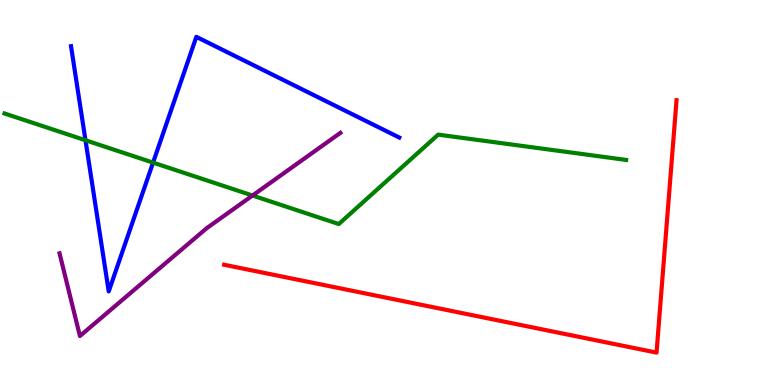[{'lines': ['blue', 'red'], 'intersections': []}, {'lines': ['green', 'red'], 'intersections': []}, {'lines': ['purple', 'red'], 'intersections': []}, {'lines': ['blue', 'green'], 'intersections': [{'x': 1.1, 'y': 6.36}, {'x': 1.98, 'y': 5.78}]}, {'lines': ['blue', 'purple'], 'intersections': []}, {'lines': ['green', 'purple'], 'intersections': [{'x': 3.26, 'y': 4.92}]}]